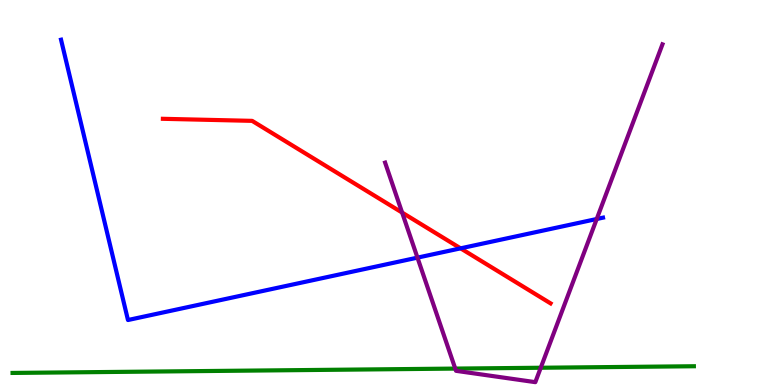[{'lines': ['blue', 'red'], 'intersections': [{'x': 5.94, 'y': 3.55}]}, {'lines': ['green', 'red'], 'intersections': []}, {'lines': ['purple', 'red'], 'intersections': [{'x': 5.19, 'y': 4.48}]}, {'lines': ['blue', 'green'], 'intersections': []}, {'lines': ['blue', 'purple'], 'intersections': [{'x': 5.39, 'y': 3.31}, {'x': 7.7, 'y': 4.31}]}, {'lines': ['green', 'purple'], 'intersections': [{'x': 5.87, 'y': 0.426}, {'x': 6.98, 'y': 0.448}]}]